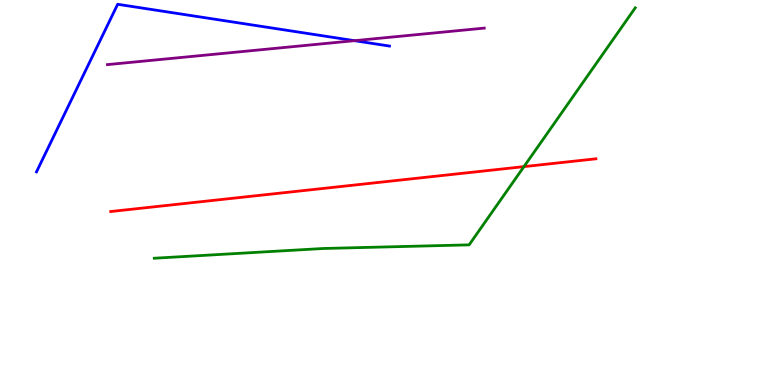[{'lines': ['blue', 'red'], 'intersections': []}, {'lines': ['green', 'red'], 'intersections': [{'x': 6.76, 'y': 5.67}]}, {'lines': ['purple', 'red'], 'intersections': []}, {'lines': ['blue', 'green'], 'intersections': []}, {'lines': ['blue', 'purple'], 'intersections': [{'x': 4.57, 'y': 8.94}]}, {'lines': ['green', 'purple'], 'intersections': []}]